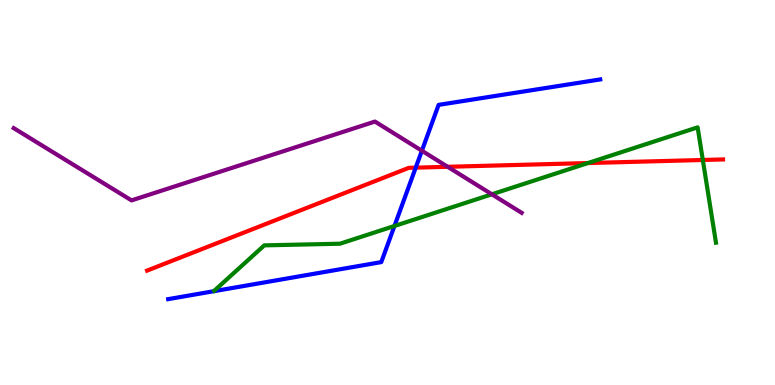[{'lines': ['blue', 'red'], 'intersections': [{'x': 5.36, 'y': 5.65}]}, {'lines': ['green', 'red'], 'intersections': [{'x': 7.59, 'y': 5.76}, {'x': 9.07, 'y': 5.84}]}, {'lines': ['purple', 'red'], 'intersections': [{'x': 5.78, 'y': 5.67}]}, {'lines': ['blue', 'green'], 'intersections': [{'x': 5.09, 'y': 4.13}]}, {'lines': ['blue', 'purple'], 'intersections': [{'x': 5.44, 'y': 6.08}]}, {'lines': ['green', 'purple'], 'intersections': [{'x': 6.35, 'y': 4.95}]}]